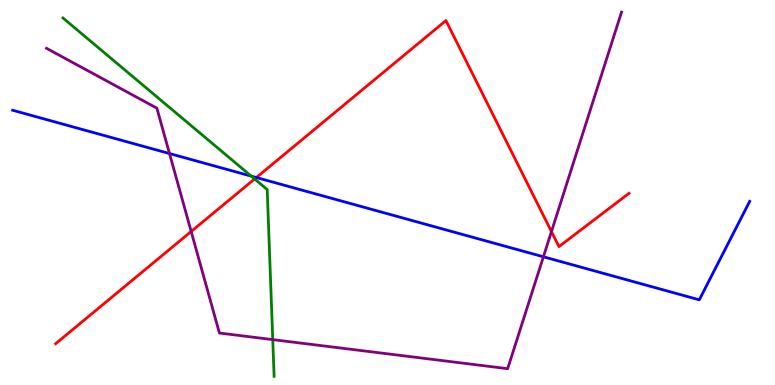[{'lines': ['blue', 'red'], 'intersections': [{'x': 3.31, 'y': 5.39}]}, {'lines': ['green', 'red'], 'intersections': [{'x': 3.29, 'y': 5.35}]}, {'lines': ['purple', 'red'], 'intersections': [{'x': 2.47, 'y': 3.99}, {'x': 7.12, 'y': 3.98}]}, {'lines': ['blue', 'green'], 'intersections': [{'x': 3.24, 'y': 5.43}]}, {'lines': ['blue', 'purple'], 'intersections': [{'x': 2.19, 'y': 6.01}, {'x': 7.01, 'y': 3.33}]}, {'lines': ['green', 'purple'], 'intersections': [{'x': 3.52, 'y': 1.18}]}]